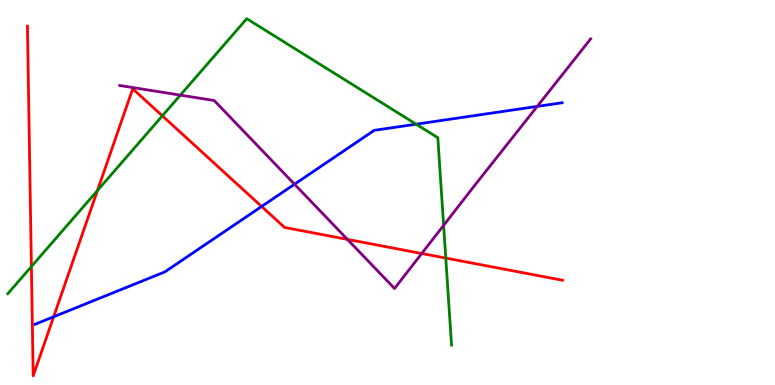[{'lines': ['blue', 'red'], 'intersections': [{'x': 0.692, 'y': 1.77}, {'x': 3.38, 'y': 4.64}]}, {'lines': ['green', 'red'], 'intersections': [{'x': 0.405, 'y': 3.08}, {'x': 1.26, 'y': 5.05}, {'x': 2.09, 'y': 6.99}, {'x': 5.75, 'y': 3.3}]}, {'lines': ['purple', 'red'], 'intersections': [{'x': 4.48, 'y': 3.78}, {'x': 5.44, 'y': 3.42}]}, {'lines': ['blue', 'green'], 'intersections': [{'x': 5.37, 'y': 6.77}]}, {'lines': ['blue', 'purple'], 'intersections': [{'x': 3.8, 'y': 5.21}, {'x': 6.93, 'y': 7.24}]}, {'lines': ['green', 'purple'], 'intersections': [{'x': 2.33, 'y': 7.53}, {'x': 5.72, 'y': 4.15}]}]